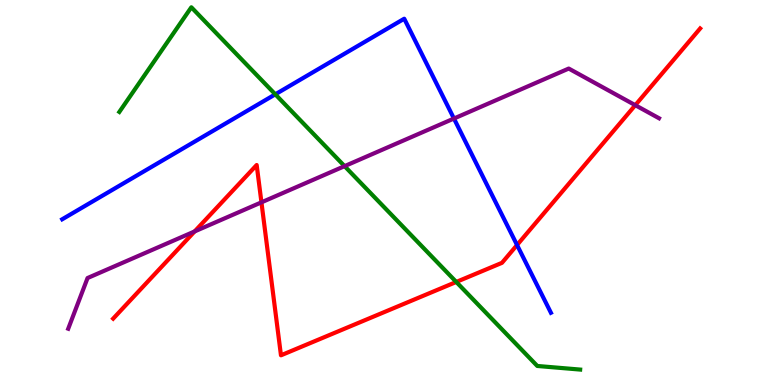[{'lines': ['blue', 'red'], 'intersections': [{'x': 6.67, 'y': 3.64}]}, {'lines': ['green', 'red'], 'intersections': [{'x': 5.89, 'y': 2.68}]}, {'lines': ['purple', 'red'], 'intersections': [{'x': 2.51, 'y': 3.99}, {'x': 3.37, 'y': 4.74}, {'x': 8.2, 'y': 7.27}]}, {'lines': ['blue', 'green'], 'intersections': [{'x': 3.55, 'y': 7.55}]}, {'lines': ['blue', 'purple'], 'intersections': [{'x': 5.86, 'y': 6.92}]}, {'lines': ['green', 'purple'], 'intersections': [{'x': 4.45, 'y': 5.68}]}]